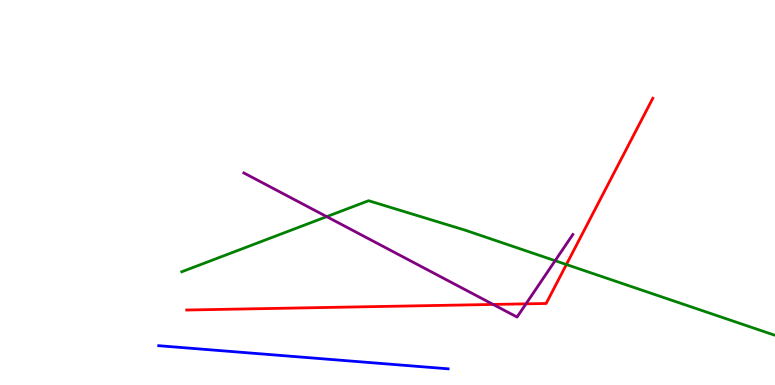[{'lines': ['blue', 'red'], 'intersections': []}, {'lines': ['green', 'red'], 'intersections': [{'x': 7.31, 'y': 3.13}]}, {'lines': ['purple', 'red'], 'intersections': [{'x': 6.36, 'y': 2.09}, {'x': 6.79, 'y': 2.11}]}, {'lines': ['blue', 'green'], 'intersections': []}, {'lines': ['blue', 'purple'], 'intersections': []}, {'lines': ['green', 'purple'], 'intersections': [{'x': 4.22, 'y': 4.37}, {'x': 7.16, 'y': 3.23}]}]